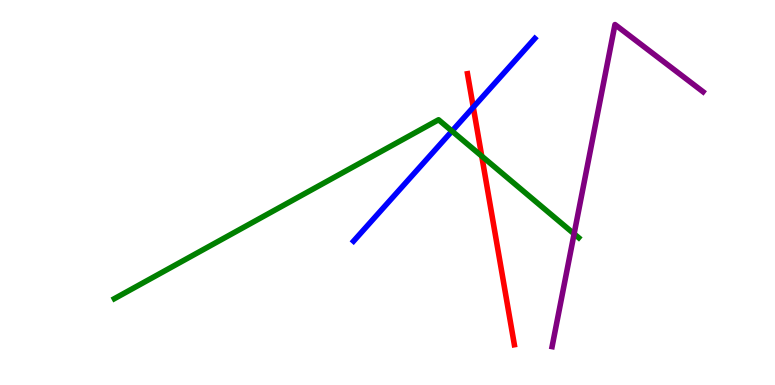[{'lines': ['blue', 'red'], 'intersections': [{'x': 6.11, 'y': 7.21}]}, {'lines': ['green', 'red'], 'intersections': [{'x': 6.22, 'y': 5.95}]}, {'lines': ['purple', 'red'], 'intersections': []}, {'lines': ['blue', 'green'], 'intersections': [{'x': 5.83, 'y': 6.6}]}, {'lines': ['blue', 'purple'], 'intersections': []}, {'lines': ['green', 'purple'], 'intersections': [{'x': 7.41, 'y': 3.93}]}]